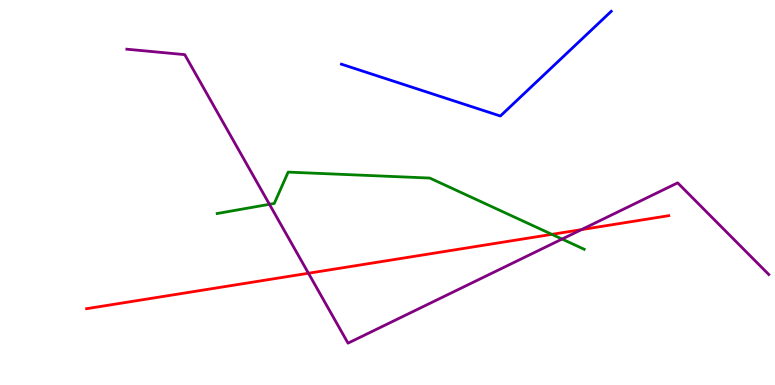[{'lines': ['blue', 'red'], 'intersections': []}, {'lines': ['green', 'red'], 'intersections': [{'x': 7.12, 'y': 3.91}]}, {'lines': ['purple', 'red'], 'intersections': [{'x': 3.98, 'y': 2.9}, {'x': 7.5, 'y': 4.04}]}, {'lines': ['blue', 'green'], 'intersections': []}, {'lines': ['blue', 'purple'], 'intersections': []}, {'lines': ['green', 'purple'], 'intersections': [{'x': 3.48, 'y': 4.69}, {'x': 7.25, 'y': 3.79}]}]